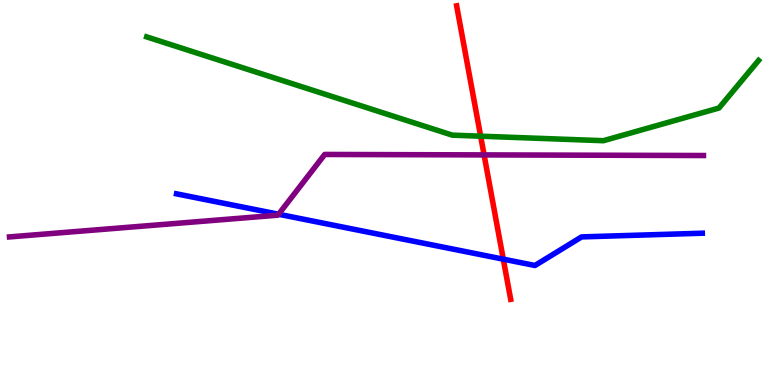[{'lines': ['blue', 'red'], 'intersections': [{'x': 6.49, 'y': 3.27}]}, {'lines': ['green', 'red'], 'intersections': [{'x': 6.2, 'y': 6.46}]}, {'lines': ['purple', 'red'], 'intersections': [{'x': 6.25, 'y': 5.98}]}, {'lines': ['blue', 'green'], 'intersections': []}, {'lines': ['blue', 'purple'], 'intersections': [{'x': 3.59, 'y': 4.44}]}, {'lines': ['green', 'purple'], 'intersections': []}]